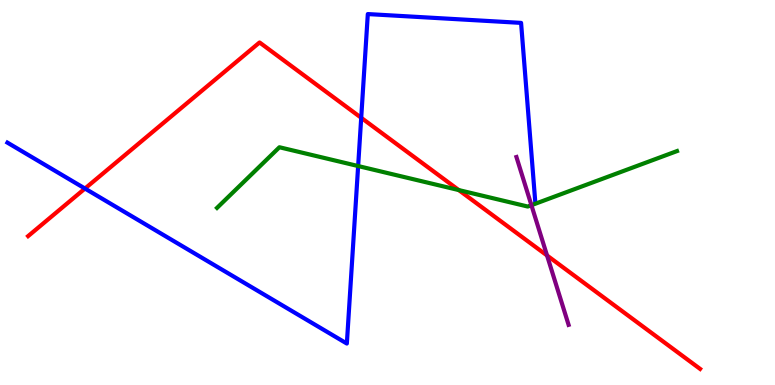[{'lines': ['blue', 'red'], 'intersections': [{'x': 1.1, 'y': 5.1}, {'x': 4.66, 'y': 6.94}]}, {'lines': ['green', 'red'], 'intersections': [{'x': 5.92, 'y': 5.06}]}, {'lines': ['purple', 'red'], 'intersections': [{'x': 7.06, 'y': 3.36}]}, {'lines': ['blue', 'green'], 'intersections': [{'x': 4.62, 'y': 5.69}]}, {'lines': ['blue', 'purple'], 'intersections': []}, {'lines': ['green', 'purple'], 'intersections': [{'x': 6.86, 'y': 4.67}]}]